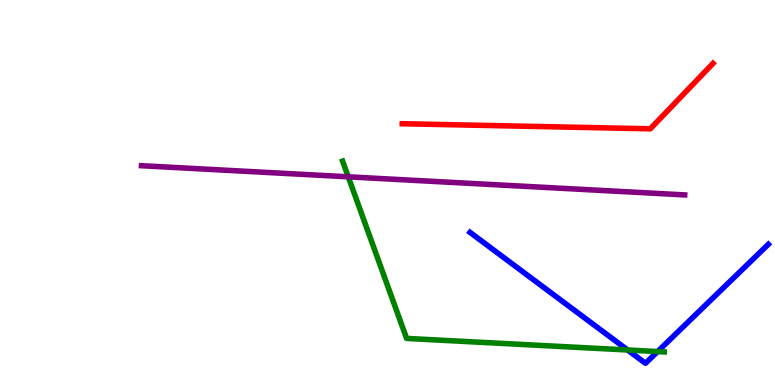[{'lines': ['blue', 'red'], 'intersections': []}, {'lines': ['green', 'red'], 'intersections': []}, {'lines': ['purple', 'red'], 'intersections': []}, {'lines': ['blue', 'green'], 'intersections': [{'x': 8.1, 'y': 0.909}, {'x': 8.49, 'y': 0.868}]}, {'lines': ['blue', 'purple'], 'intersections': []}, {'lines': ['green', 'purple'], 'intersections': [{'x': 4.49, 'y': 5.41}]}]